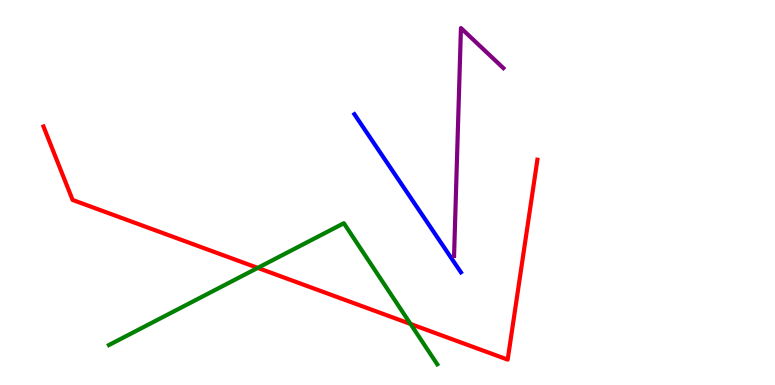[{'lines': ['blue', 'red'], 'intersections': []}, {'lines': ['green', 'red'], 'intersections': [{'x': 3.33, 'y': 3.04}, {'x': 5.3, 'y': 1.59}]}, {'lines': ['purple', 'red'], 'intersections': []}, {'lines': ['blue', 'green'], 'intersections': []}, {'lines': ['blue', 'purple'], 'intersections': []}, {'lines': ['green', 'purple'], 'intersections': []}]